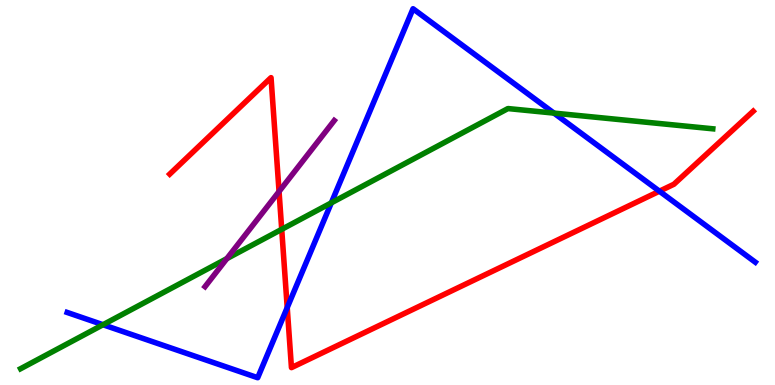[{'lines': ['blue', 'red'], 'intersections': [{'x': 3.71, 'y': 2.01}, {'x': 8.51, 'y': 5.03}]}, {'lines': ['green', 'red'], 'intersections': [{'x': 3.64, 'y': 4.04}]}, {'lines': ['purple', 'red'], 'intersections': [{'x': 3.6, 'y': 5.03}]}, {'lines': ['blue', 'green'], 'intersections': [{'x': 1.33, 'y': 1.57}, {'x': 4.28, 'y': 4.73}, {'x': 7.15, 'y': 7.06}]}, {'lines': ['blue', 'purple'], 'intersections': []}, {'lines': ['green', 'purple'], 'intersections': [{'x': 2.93, 'y': 3.28}]}]